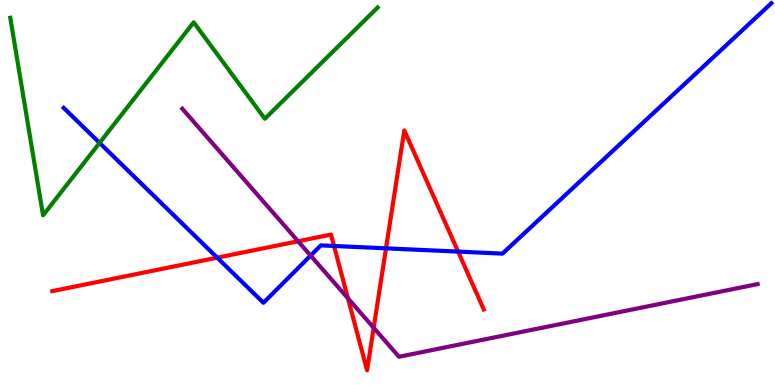[{'lines': ['blue', 'red'], 'intersections': [{'x': 2.8, 'y': 3.31}, {'x': 4.31, 'y': 3.61}, {'x': 4.98, 'y': 3.55}, {'x': 5.91, 'y': 3.46}]}, {'lines': ['green', 'red'], 'intersections': []}, {'lines': ['purple', 'red'], 'intersections': [{'x': 3.85, 'y': 3.73}, {'x': 4.49, 'y': 2.25}, {'x': 4.82, 'y': 1.49}]}, {'lines': ['blue', 'green'], 'intersections': [{'x': 1.28, 'y': 6.29}]}, {'lines': ['blue', 'purple'], 'intersections': [{'x': 4.01, 'y': 3.36}]}, {'lines': ['green', 'purple'], 'intersections': []}]